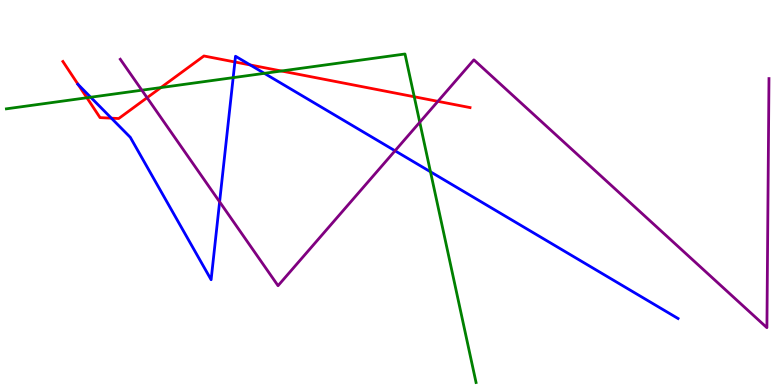[{'lines': ['blue', 'red'], 'intersections': [{'x': 1.01, 'y': 7.8}, {'x': 1.44, 'y': 6.93}, {'x': 3.03, 'y': 8.39}, {'x': 3.23, 'y': 8.31}]}, {'lines': ['green', 'red'], 'intersections': [{'x': 1.12, 'y': 7.46}, {'x': 2.08, 'y': 7.73}, {'x': 3.63, 'y': 8.16}, {'x': 5.35, 'y': 7.49}]}, {'lines': ['purple', 'red'], 'intersections': [{'x': 1.9, 'y': 7.46}, {'x': 5.65, 'y': 7.37}]}, {'lines': ['blue', 'green'], 'intersections': [{'x': 1.17, 'y': 7.47}, {'x': 3.01, 'y': 7.98}, {'x': 3.41, 'y': 8.09}, {'x': 5.55, 'y': 5.54}]}, {'lines': ['blue', 'purple'], 'intersections': [{'x': 2.83, 'y': 4.76}, {'x': 5.1, 'y': 6.08}]}, {'lines': ['green', 'purple'], 'intersections': [{'x': 1.83, 'y': 7.66}, {'x': 5.42, 'y': 6.82}]}]